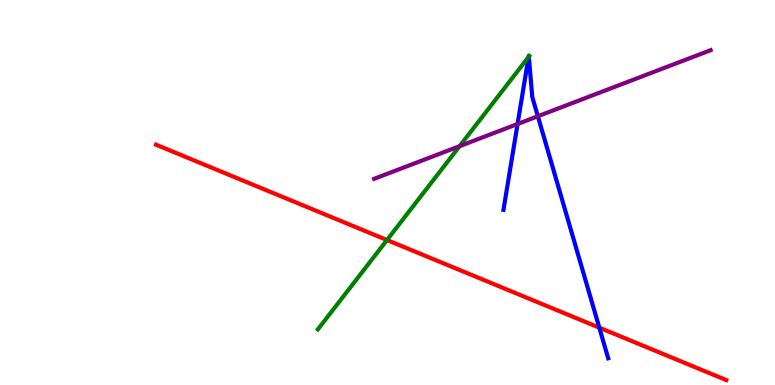[{'lines': ['blue', 'red'], 'intersections': [{'x': 7.73, 'y': 1.49}]}, {'lines': ['green', 'red'], 'intersections': [{'x': 4.99, 'y': 3.77}]}, {'lines': ['purple', 'red'], 'intersections': []}, {'lines': ['blue', 'green'], 'intersections': [{'x': 6.82, 'y': 8.52}, {'x': 6.82, 'y': 8.53}]}, {'lines': ['blue', 'purple'], 'intersections': [{'x': 6.68, 'y': 6.78}, {'x': 6.94, 'y': 6.98}]}, {'lines': ['green', 'purple'], 'intersections': [{'x': 5.93, 'y': 6.2}]}]